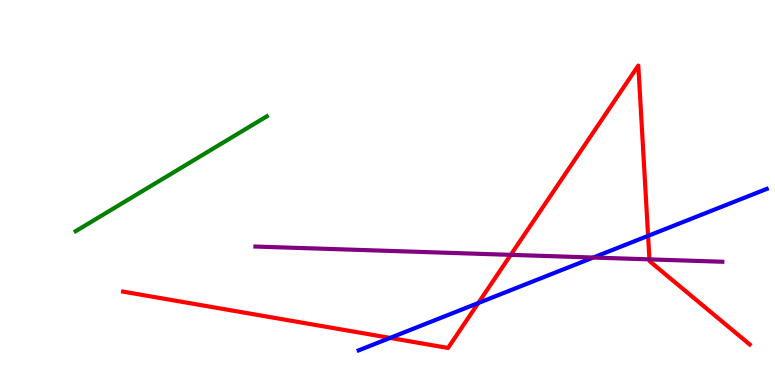[{'lines': ['blue', 'red'], 'intersections': [{'x': 5.03, 'y': 1.22}, {'x': 6.17, 'y': 2.13}, {'x': 8.36, 'y': 3.87}]}, {'lines': ['green', 'red'], 'intersections': []}, {'lines': ['purple', 'red'], 'intersections': [{'x': 6.59, 'y': 3.38}, {'x': 8.38, 'y': 3.26}]}, {'lines': ['blue', 'green'], 'intersections': []}, {'lines': ['blue', 'purple'], 'intersections': [{'x': 7.66, 'y': 3.31}]}, {'lines': ['green', 'purple'], 'intersections': []}]